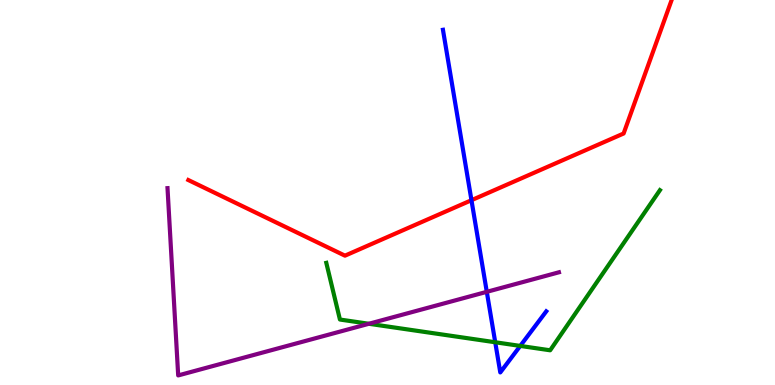[{'lines': ['blue', 'red'], 'intersections': [{'x': 6.08, 'y': 4.8}]}, {'lines': ['green', 'red'], 'intersections': []}, {'lines': ['purple', 'red'], 'intersections': []}, {'lines': ['blue', 'green'], 'intersections': [{'x': 6.39, 'y': 1.11}, {'x': 6.71, 'y': 1.02}]}, {'lines': ['blue', 'purple'], 'intersections': [{'x': 6.28, 'y': 2.42}]}, {'lines': ['green', 'purple'], 'intersections': [{'x': 4.76, 'y': 1.59}]}]